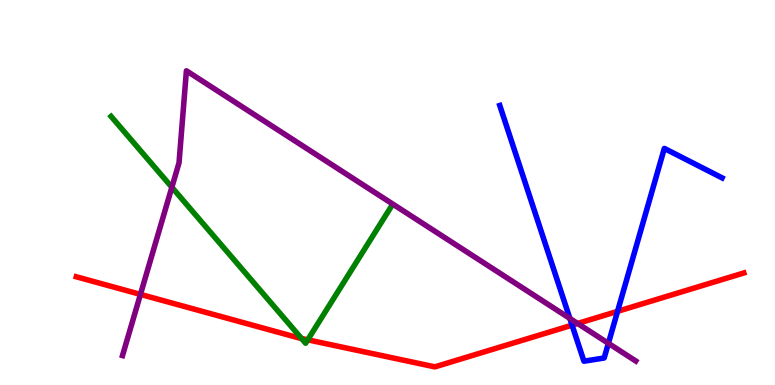[{'lines': ['blue', 'red'], 'intersections': [{'x': 7.38, 'y': 1.55}, {'x': 7.97, 'y': 1.91}]}, {'lines': ['green', 'red'], 'intersections': [{'x': 3.89, 'y': 1.21}, {'x': 3.97, 'y': 1.17}]}, {'lines': ['purple', 'red'], 'intersections': [{'x': 1.81, 'y': 2.35}, {'x': 7.45, 'y': 1.6}]}, {'lines': ['blue', 'green'], 'intersections': []}, {'lines': ['blue', 'purple'], 'intersections': [{'x': 7.35, 'y': 1.73}, {'x': 7.85, 'y': 1.08}]}, {'lines': ['green', 'purple'], 'intersections': [{'x': 2.22, 'y': 5.14}]}]